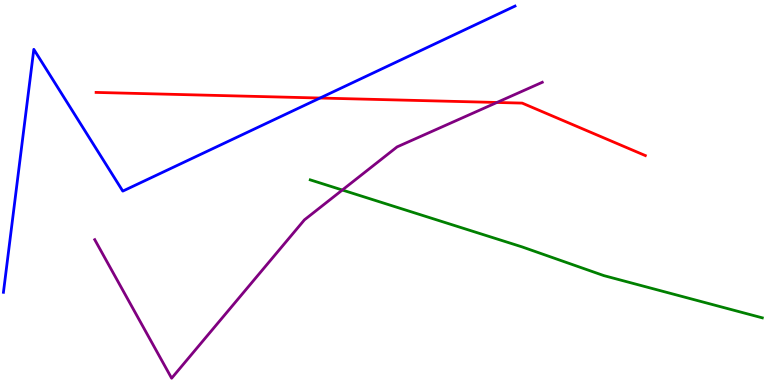[{'lines': ['blue', 'red'], 'intersections': [{'x': 4.13, 'y': 7.45}]}, {'lines': ['green', 'red'], 'intersections': []}, {'lines': ['purple', 'red'], 'intersections': [{'x': 6.41, 'y': 7.34}]}, {'lines': ['blue', 'green'], 'intersections': []}, {'lines': ['blue', 'purple'], 'intersections': []}, {'lines': ['green', 'purple'], 'intersections': [{'x': 4.42, 'y': 5.06}]}]